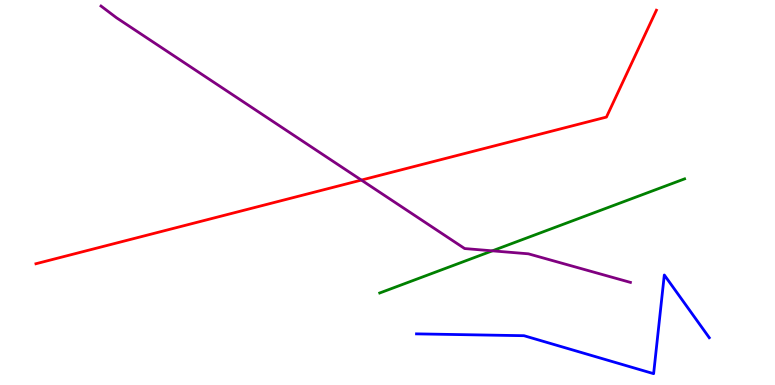[{'lines': ['blue', 'red'], 'intersections': []}, {'lines': ['green', 'red'], 'intersections': []}, {'lines': ['purple', 'red'], 'intersections': [{'x': 4.66, 'y': 5.32}]}, {'lines': ['blue', 'green'], 'intersections': []}, {'lines': ['blue', 'purple'], 'intersections': []}, {'lines': ['green', 'purple'], 'intersections': [{'x': 6.35, 'y': 3.48}]}]